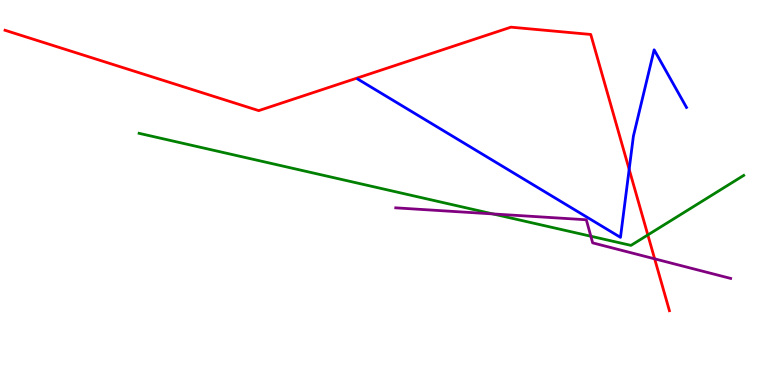[{'lines': ['blue', 'red'], 'intersections': [{'x': 8.12, 'y': 5.6}]}, {'lines': ['green', 'red'], 'intersections': [{'x': 8.36, 'y': 3.9}]}, {'lines': ['purple', 'red'], 'intersections': [{'x': 8.45, 'y': 3.28}]}, {'lines': ['blue', 'green'], 'intersections': []}, {'lines': ['blue', 'purple'], 'intersections': []}, {'lines': ['green', 'purple'], 'intersections': [{'x': 6.36, 'y': 4.44}, {'x': 7.62, 'y': 3.86}]}]